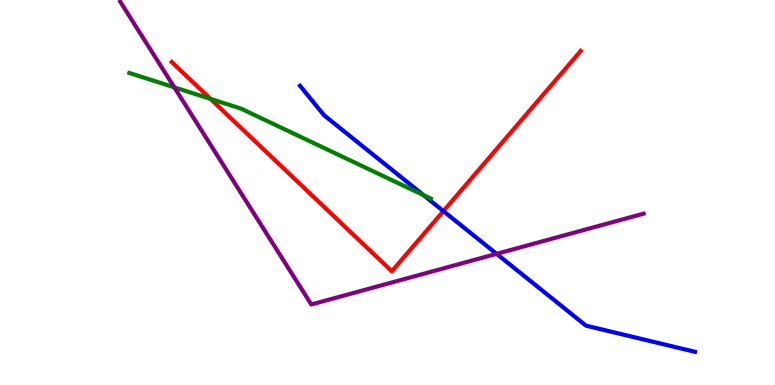[{'lines': ['blue', 'red'], 'intersections': [{'x': 5.72, 'y': 4.52}]}, {'lines': ['green', 'red'], 'intersections': [{'x': 2.72, 'y': 7.43}]}, {'lines': ['purple', 'red'], 'intersections': []}, {'lines': ['blue', 'green'], 'intersections': [{'x': 5.46, 'y': 4.93}]}, {'lines': ['blue', 'purple'], 'intersections': [{'x': 6.41, 'y': 3.41}]}, {'lines': ['green', 'purple'], 'intersections': [{'x': 2.25, 'y': 7.73}]}]